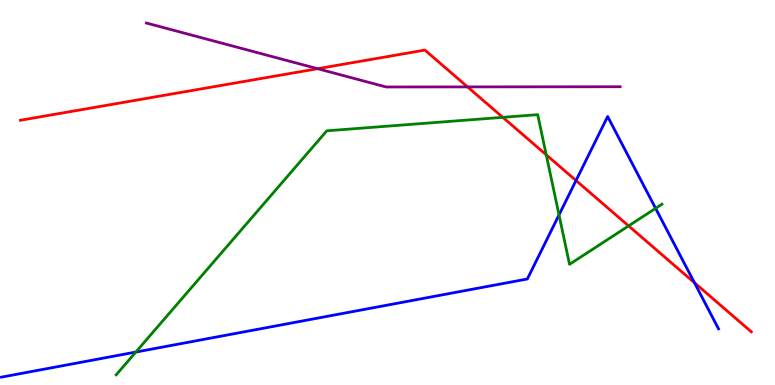[{'lines': ['blue', 'red'], 'intersections': [{'x': 7.43, 'y': 5.31}, {'x': 8.96, 'y': 2.66}]}, {'lines': ['green', 'red'], 'intersections': [{'x': 6.49, 'y': 6.95}, {'x': 7.05, 'y': 5.98}, {'x': 8.11, 'y': 4.13}]}, {'lines': ['purple', 'red'], 'intersections': [{'x': 4.1, 'y': 8.22}, {'x': 6.03, 'y': 7.74}]}, {'lines': ['blue', 'green'], 'intersections': [{'x': 1.75, 'y': 0.856}, {'x': 7.21, 'y': 4.42}, {'x': 8.46, 'y': 4.59}]}, {'lines': ['blue', 'purple'], 'intersections': []}, {'lines': ['green', 'purple'], 'intersections': []}]